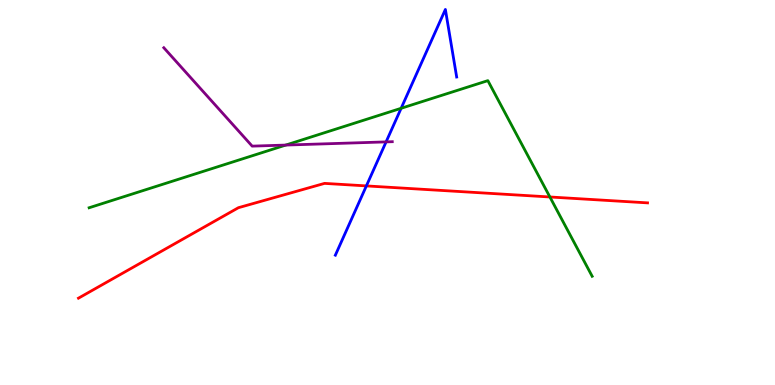[{'lines': ['blue', 'red'], 'intersections': [{'x': 4.73, 'y': 5.17}]}, {'lines': ['green', 'red'], 'intersections': [{'x': 7.1, 'y': 4.88}]}, {'lines': ['purple', 'red'], 'intersections': []}, {'lines': ['blue', 'green'], 'intersections': [{'x': 5.18, 'y': 7.19}]}, {'lines': ['blue', 'purple'], 'intersections': [{'x': 4.98, 'y': 6.31}]}, {'lines': ['green', 'purple'], 'intersections': [{'x': 3.69, 'y': 6.23}]}]